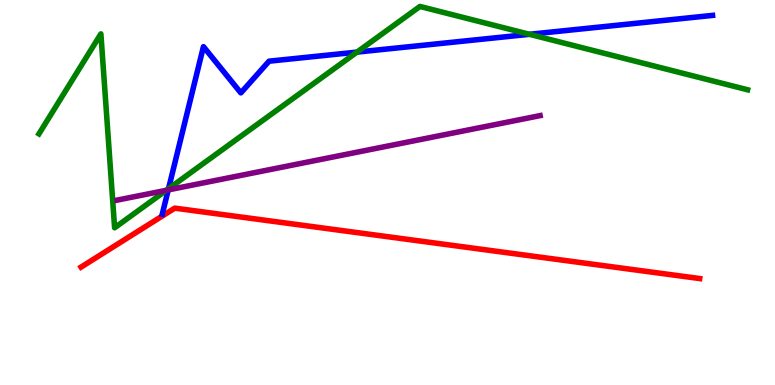[{'lines': ['blue', 'red'], 'intersections': []}, {'lines': ['green', 'red'], 'intersections': []}, {'lines': ['purple', 'red'], 'intersections': []}, {'lines': ['blue', 'green'], 'intersections': [{'x': 2.17, 'y': 5.1}, {'x': 4.61, 'y': 8.65}, {'x': 6.83, 'y': 9.11}]}, {'lines': ['blue', 'purple'], 'intersections': [{'x': 2.17, 'y': 5.07}]}, {'lines': ['green', 'purple'], 'intersections': [{'x': 2.15, 'y': 5.06}]}]